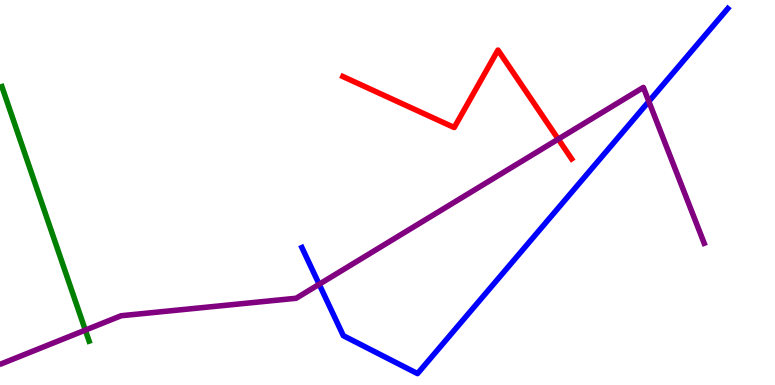[{'lines': ['blue', 'red'], 'intersections': []}, {'lines': ['green', 'red'], 'intersections': []}, {'lines': ['purple', 'red'], 'intersections': [{'x': 7.2, 'y': 6.39}]}, {'lines': ['blue', 'green'], 'intersections': []}, {'lines': ['blue', 'purple'], 'intersections': [{'x': 4.12, 'y': 2.62}, {'x': 8.37, 'y': 7.36}]}, {'lines': ['green', 'purple'], 'intersections': [{'x': 1.1, 'y': 1.43}]}]